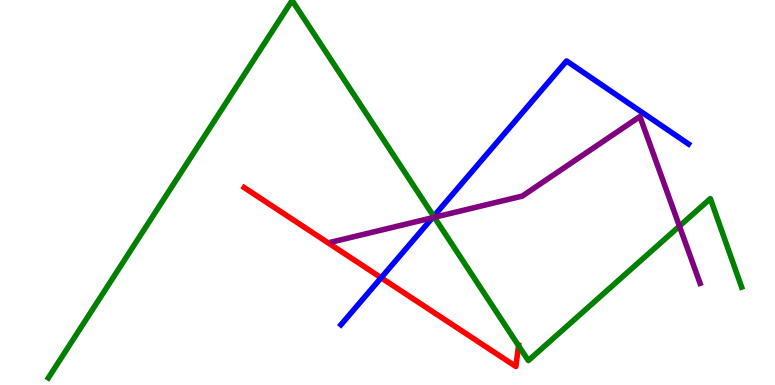[{'lines': ['blue', 'red'], 'intersections': [{'x': 4.92, 'y': 2.79}]}, {'lines': ['green', 'red'], 'intersections': [{'x': 6.69, 'y': 1.02}]}, {'lines': ['purple', 'red'], 'intersections': []}, {'lines': ['blue', 'green'], 'intersections': [{'x': 5.6, 'y': 4.38}]}, {'lines': ['blue', 'purple'], 'intersections': [{'x': 5.58, 'y': 4.34}]}, {'lines': ['green', 'purple'], 'intersections': [{'x': 5.6, 'y': 4.36}, {'x': 8.77, 'y': 4.13}]}]